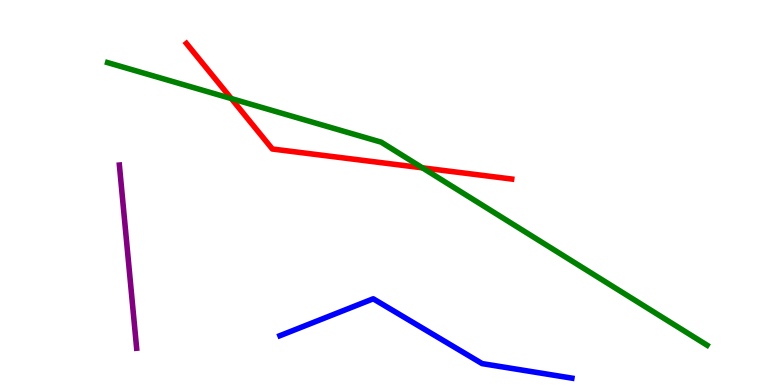[{'lines': ['blue', 'red'], 'intersections': []}, {'lines': ['green', 'red'], 'intersections': [{'x': 2.98, 'y': 7.44}, {'x': 5.45, 'y': 5.64}]}, {'lines': ['purple', 'red'], 'intersections': []}, {'lines': ['blue', 'green'], 'intersections': []}, {'lines': ['blue', 'purple'], 'intersections': []}, {'lines': ['green', 'purple'], 'intersections': []}]